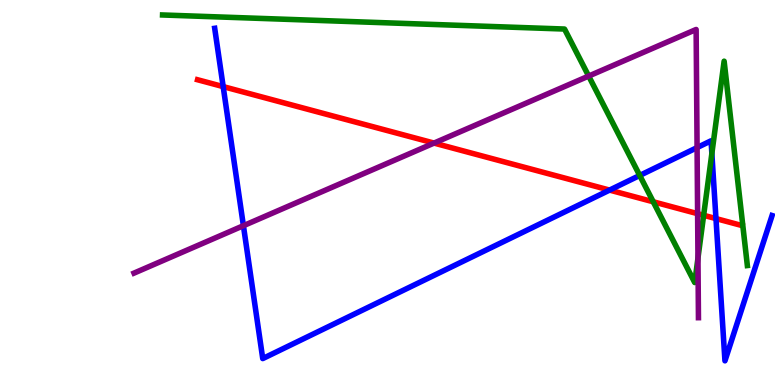[{'lines': ['blue', 'red'], 'intersections': [{'x': 2.88, 'y': 7.75}, {'x': 7.87, 'y': 5.06}, {'x': 9.24, 'y': 4.32}]}, {'lines': ['green', 'red'], 'intersections': [{'x': 8.43, 'y': 4.76}, {'x': 9.08, 'y': 4.41}]}, {'lines': ['purple', 'red'], 'intersections': [{'x': 5.6, 'y': 6.28}, {'x': 9.0, 'y': 4.45}]}, {'lines': ['blue', 'green'], 'intersections': [{'x': 8.25, 'y': 5.44}, {'x': 9.19, 'y': 6.01}]}, {'lines': ['blue', 'purple'], 'intersections': [{'x': 3.14, 'y': 4.14}, {'x': 8.99, 'y': 6.17}]}, {'lines': ['green', 'purple'], 'intersections': [{'x': 7.6, 'y': 8.02}, {'x': 9.01, 'y': 3.3}]}]